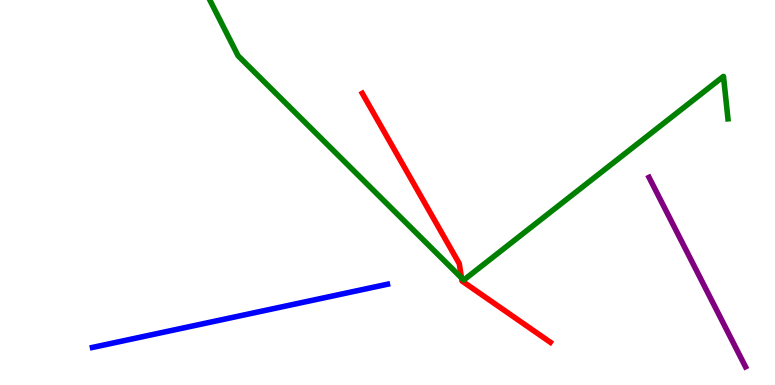[{'lines': ['blue', 'red'], 'intersections': []}, {'lines': ['green', 'red'], 'intersections': [{'x': 5.96, 'y': 2.78}]}, {'lines': ['purple', 'red'], 'intersections': []}, {'lines': ['blue', 'green'], 'intersections': []}, {'lines': ['blue', 'purple'], 'intersections': []}, {'lines': ['green', 'purple'], 'intersections': []}]